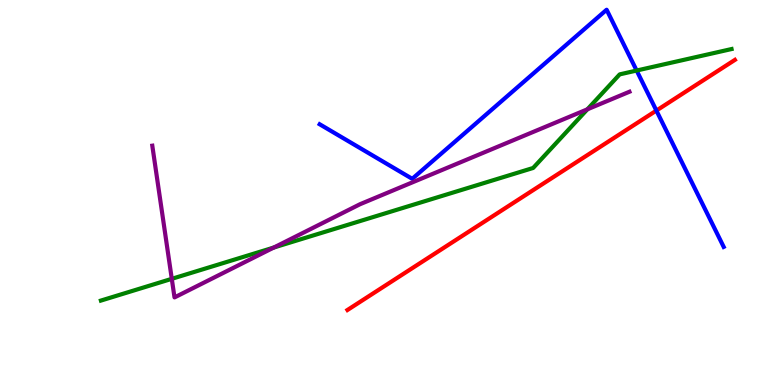[{'lines': ['blue', 'red'], 'intersections': [{'x': 8.47, 'y': 7.13}]}, {'lines': ['green', 'red'], 'intersections': []}, {'lines': ['purple', 'red'], 'intersections': []}, {'lines': ['blue', 'green'], 'intersections': [{'x': 8.21, 'y': 8.17}]}, {'lines': ['blue', 'purple'], 'intersections': []}, {'lines': ['green', 'purple'], 'intersections': [{'x': 2.22, 'y': 2.76}, {'x': 3.53, 'y': 3.57}, {'x': 7.58, 'y': 7.16}]}]